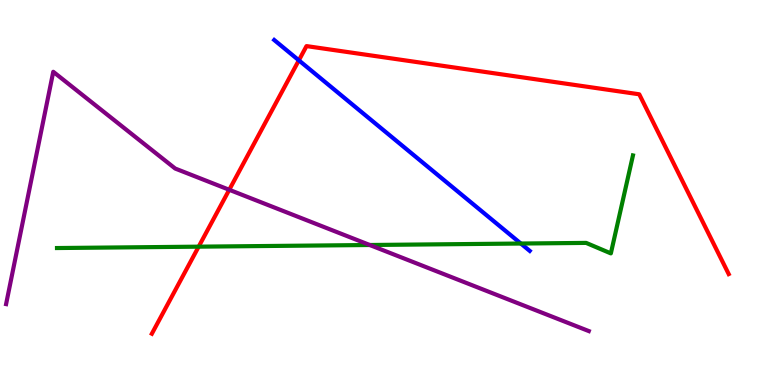[{'lines': ['blue', 'red'], 'intersections': [{'x': 3.86, 'y': 8.43}]}, {'lines': ['green', 'red'], 'intersections': [{'x': 2.56, 'y': 3.59}]}, {'lines': ['purple', 'red'], 'intersections': [{'x': 2.96, 'y': 5.07}]}, {'lines': ['blue', 'green'], 'intersections': [{'x': 6.72, 'y': 3.67}]}, {'lines': ['blue', 'purple'], 'intersections': []}, {'lines': ['green', 'purple'], 'intersections': [{'x': 4.77, 'y': 3.64}]}]